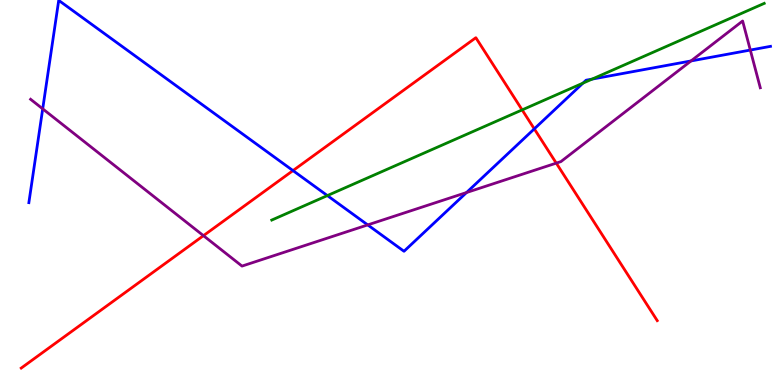[{'lines': ['blue', 'red'], 'intersections': [{'x': 3.78, 'y': 5.57}, {'x': 6.89, 'y': 6.65}]}, {'lines': ['green', 'red'], 'intersections': [{'x': 6.74, 'y': 7.15}]}, {'lines': ['purple', 'red'], 'intersections': [{'x': 2.63, 'y': 3.88}, {'x': 7.18, 'y': 5.76}]}, {'lines': ['blue', 'green'], 'intersections': [{'x': 4.22, 'y': 4.92}, {'x': 7.52, 'y': 7.84}, {'x': 7.64, 'y': 7.95}]}, {'lines': ['blue', 'purple'], 'intersections': [{'x': 0.551, 'y': 7.17}, {'x': 4.74, 'y': 4.16}, {'x': 6.02, 'y': 5.0}, {'x': 8.92, 'y': 8.42}, {'x': 9.68, 'y': 8.7}]}, {'lines': ['green', 'purple'], 'intersections': []}]